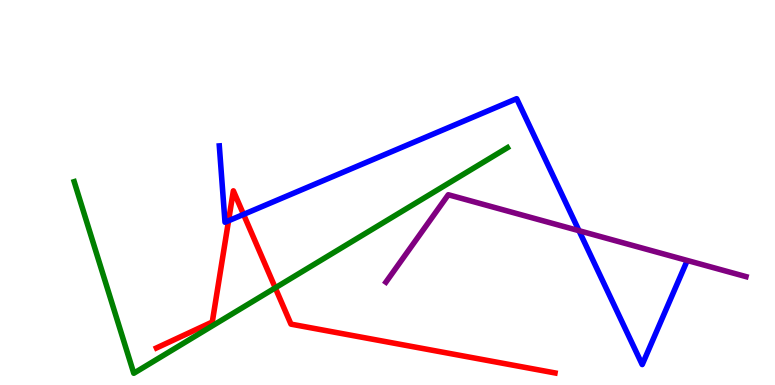[{'lines': ['blue', 'red'], 'intersections': [{'x': 2.95, 'y': 4.27}, {'x': 3.14, 'y': 4.43}]}, {'lines': ['green', 'red'], 'intersections': [{'x': 3.55, 'y': 2.52}]}, {'lines': ['purple', 'red'], 'intersections': []}, {'lines': ['blue', 'green'], 'intersections': []}, {'lines': ['blue', 'purple'], 'intersections': [{'x': 7.47, 'y': 4.01}]}, {'lines': ['green', 'purple'], 'intersections': []}]